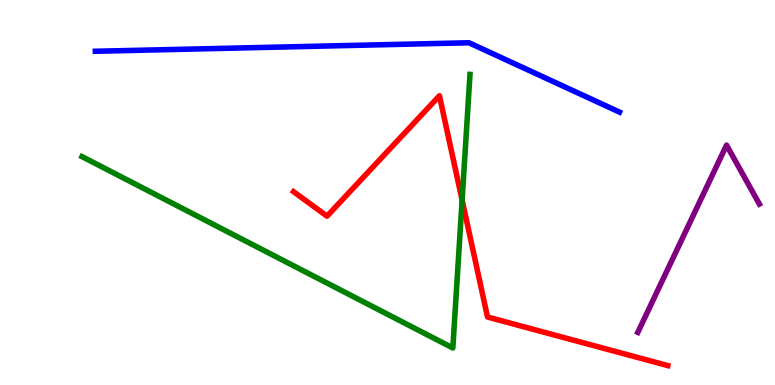[{'lines': ['blue', 'red'], 'intersections': []}, {'lines': ['green', 'red'], 'intersections': [{'x': 5.96, 'y': 4.8}]}, {'lines': ['purple', 'red'], 'intersections': []}, {'lines': ['blue', 'green'], 'intersections': []}, {'lines': ['blue', 'purple'], 'intersections': []}, {'lines': ['green', 'purple'], 'intersections': []}]